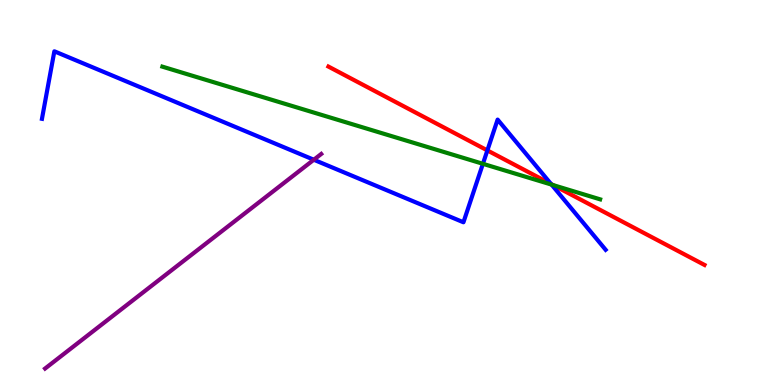[{'lines': ['blue', 'red'], 'intersections': [{'x': 6.29, 'y': 6.09}, {'x': 7.11, 'y': 5.22}]}, {'lines': ['green', 'red'], 'intersections': [{'x': 7.14, 'y': 5.19}]}, {'lines': ['purple', 'red'], 'intersections': []}, {'lines': ['blue', 'green'], 'intersections': [{'x': 6.23, 'y': 5.75}, {'x': 7.12, 'y': 5.2}]}, {'lines': ['blue', 'purple'], 'intersections': [{'x': 4.05, 'y': 5.85}]}, {'lines': ['green', 'purple'], 'intersections': []}]